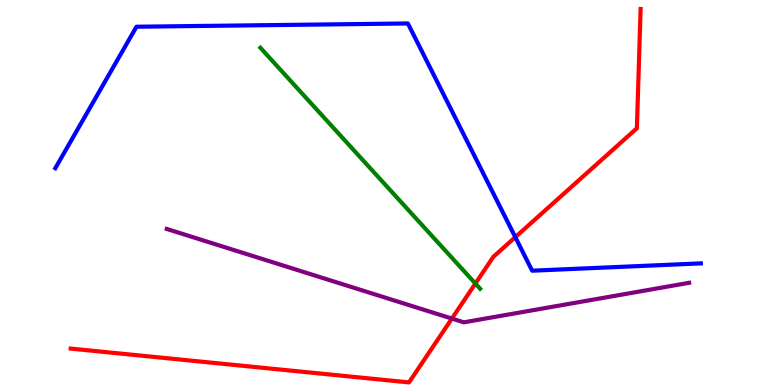[{'lines': ['blue', 'red'], 'intersections': [{'x': 6.65, 'y': 3.84}]}, {'lines': ['green', 'red'], 'intersections': [{'x': 6.13, 'y': 2.63}]}, {'lines': ['purple', 'red'], 'intersections': [{'x': 5.83, 'y': 1.73}]}, {'lines': ['blue', 'green'], 'intersections': []}, {'lines': ['blue', 'purple'], 'intersections': []}, {'lines': ['green', 'purple'], 'intersections': []}]